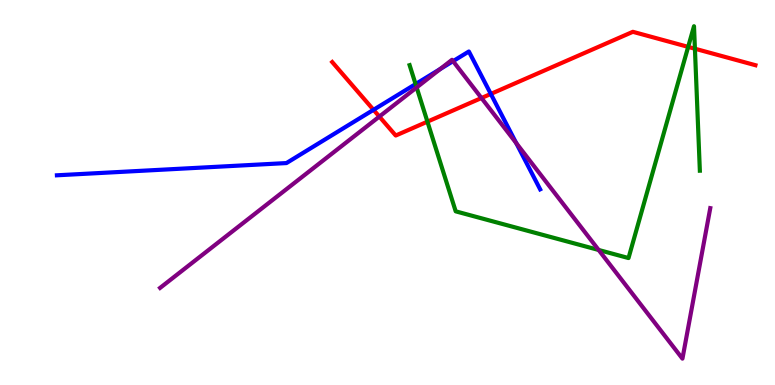[{'lines': ['blue', 'red'], 'intersections': [{'x': 4.82, 'y': 7.15}, {'x': 6.33, 'y': 7.56}]}, {'lines': ['green', 'red'], 'intersections': [{'x': 5.52, 'y': 6.84}, {'x': 8.88, 'y': 8.78}, {'x': 8.97, 'y': 8.73}]}, {'lines': ['purple', 'red'], 'intersections': [{'x': 4.89, 'y': 6.97}, {'x': 6.21, 'y': 7.45}]}, {'lines': ['blue', 'green'], 'intersections': [{'x': 5.36, 'y': 7.82}]}, {'lines': ['blue', 'purple'], 'intersections': [{'x': 5.68, 'y': 8.21}, {'x': 5.85, 'y': 8.41}, {'x': 6.66, 'y': 6.28}]}, {'lines': ['green', 'purple'], 'intersections': [{'x': 5.38, 'y': 7.73}, {'x': 7.72, 'y': 3.51}]}]